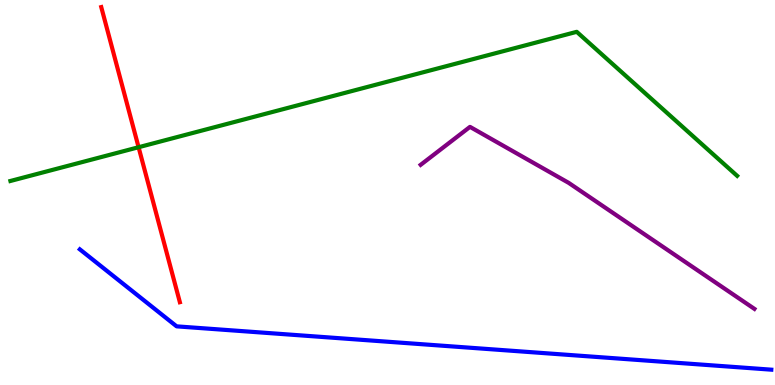[{'lines': ['blue', 'red'], 'intersections': []}, {'lines': ['green', 'red'], 'intersections': [{'x': 1.79, 'y': 6.18}]}, {'lines': ['purple', 'red'], 'intersections': []}, {'lines': ['blue', 'green'], 'intersections': []}, {'lines': ['blue', 'purple'], 'intersections': []}, {'lines': ['green', 'purple'], 'intersections': []}]